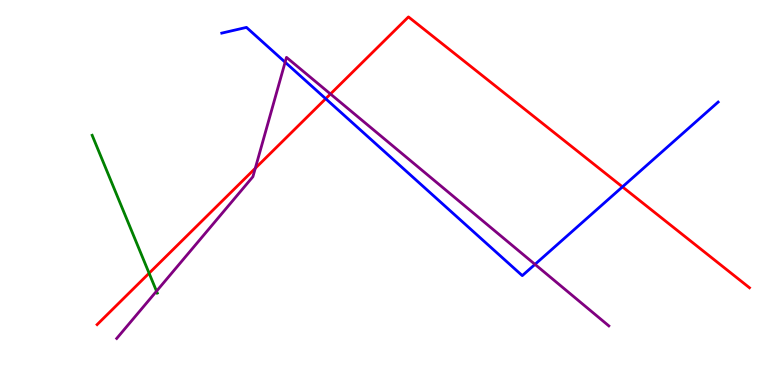[{'lines': ['blue', 'red'], 'intersections': [{'x': 4.2, 'y': 7.44}, {'x': 8.03, 'y': 5.15}]}, {'lines': ['green', 'red'], 'intersections': [{'x': 1.92, 'y': 2.9}]}, {'lines': ['purple', 'red'], 'intersections': [{'x': 3.29, 'y': 5.63}, {'x': 4.26, 'y': 7.56}]}, {'lines': ['blue', 'green'], 'intersections': []}, {'lines': ['blue', 'purple'], 'intersections': [{'x': 3.68, 'y': 8.38}, {'x': 6.9, 'y': 3.13}]}, {'lines': ['green', 'purple'], 'intersections': [{'x': 2.02, 'y': 2.44}]}]